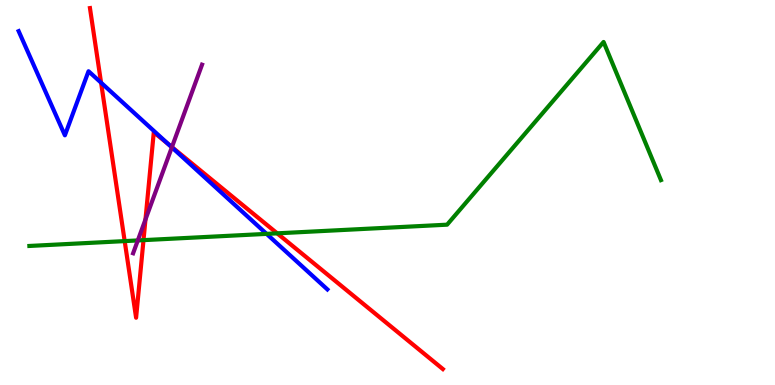[{'lines': ['blue', 'red'], 'intersections': [{'x': 1.3, 'y': 7.85}, {'x': 2.18, 'y': 6.25}]}, {'lines': ['green', 'red'], 'intersections': [{'x': 1.61, 'y': 3.74}, {'x': 1.85, 'y': 3.76}, {'x': 3.58, 'y': 3.94}]}, {'lines': ['purple', 'red'], 'intersections': [{'x': 1.88, 'y': 4.3}, {'x': 2.22, 'y': 6.18}]}, {'lines': ['blue', 'green'], 'intersections': [{'x': 3.44, 'y': 3.93}]}, {'lines': ['blue', 'purple'], 'intersections': [{'x': 2.22, 'y': 6.17}]}, {'lines': ['green', 'purple'], 'intersections': [{'x': 1.78, 'y': 3.75}]}]